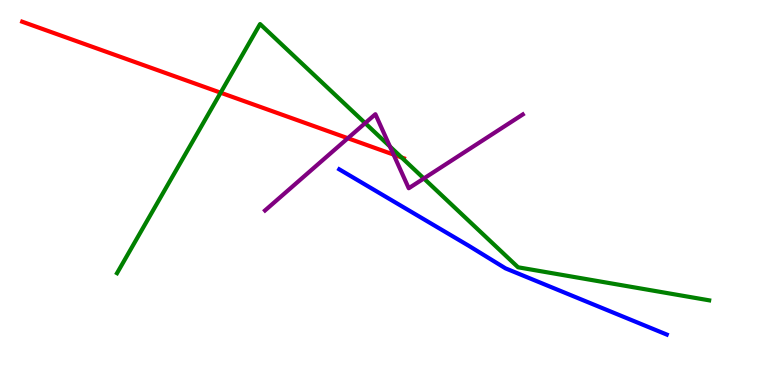[{'lines': ['blue', 'red'], 'intersections': []}, {'lines': ['green', 'red'], 'intersections': [{'x': 2.85, 'y': 7.59}, {'x': 5.18, 'y': 5.91}]}, {'lines': ['purple', 'red'], 'intersections': [{'x': 4.49, 'y': 6.41}, {'x': 5.08, 'y': 5.98}]}, {'lines': ['blue', 'green'], 'intersections': []}, {'lines': ['blue', 'purple'], 'intersections': []}, {'lines': ['green', 'purple'], 'intersections': [{'x': 4.71, 'y': 6.8}, {'x': 5.03, 'y': 6.2}, {'x': 5.47, 'y': 5.36}]}]